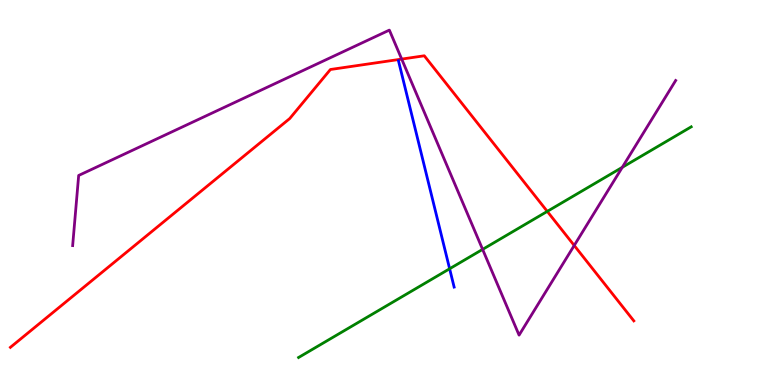[{'lines': ['blue', 'red'], 'intersections': []}, {'lines': ['green', 'red'], 'intersections': [{'x': 7.06, 'y': 4.51}]}, {'lines': ['purple', 'red'], 'intersections': [{'x': 5.18, 'y': 8.47}, {'x': 7.41, 'y': 3.62}]}, {'lines': ['blue', 'green'], 'intersections': [{'x': 5.8, 'y': 3.02}]}, {'lines': ['blue', 'purple'], 'intersections': []}, {'lines': ['green', 'purple'], 'intersections': [{'x': 6.23, 'y': 3.52}, {'x': 8.03, 'y': 5.65}]}]